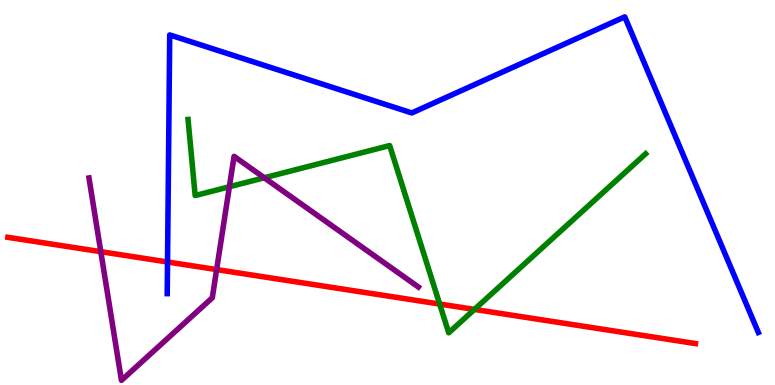[{'lines': ['blue', 'red'], 'intersections': [{'x': 2.16, 'y': 3.2}]}, {'lines': ['green', 'red'], 'intersections': [{'x': 5.67, 'y': 2.1}, {'x': 6.12, 'y': 1.96}]}, {'lines': ['purple', 'red'], 'intersections': [{'x': 1.3, 'y': 3.46}, {'x': 2.8, 'y': 3.0}]}, {'lines': ['blue', 'green'], 'intersections': []}, {'lines': ['blue', 'purple'], 'intersections': []}, {'lines': ['green', 'purple'], 'intersections': [{'x': 2.96, 'y': 5.15}, {'x': 3.41, 'y': 5.38}]}]